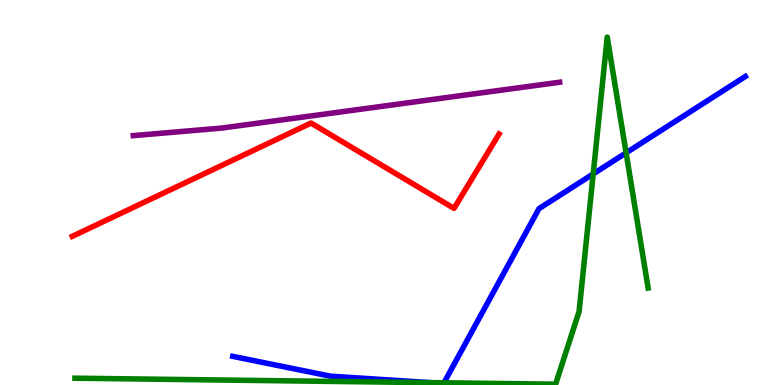[{'lines': ['blue', 'red'], 'intersections': []}, {'lines': ['green', 'red'], 'intersections': []}, {'lines': ['purple', 'red'], 'intersections': []}, {'lines': ['blue', 'green'], 'intersections': [{'x': 5.56, 'y': 0.0614}, {'x': 5.73, 'y': 0.057}, {'x': 7.65, 'y': 5.48}, {'x': 8.08, 'y': 6.03}]}, {'lines': ['blue', 'purple'], 'intersections': []}, {'lines': ['green', 'purple'], 'intersections': []}]